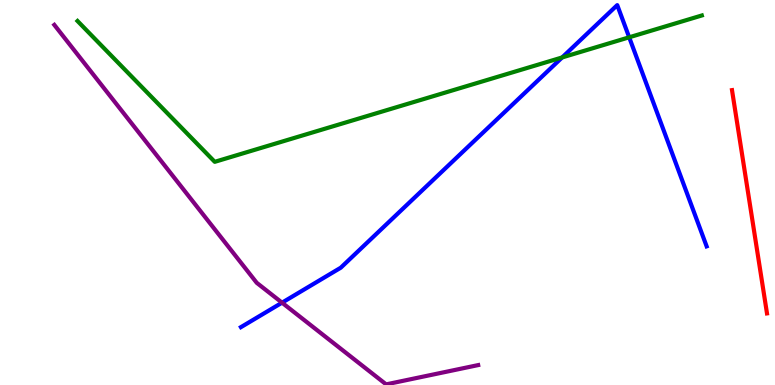[{'lines': ['blue', 'red'], 'intersections': []}, {'lines': ['green', 'red'], 'intersections': []}, {'lines': ['purple', 'red'], 'intersections': []}, {'lines': ['blue', 'green'], 'intersections': [{'x': 7.25, 'y': 8.51}, {'x': 8.12, 'y': 9.03}]}, {'lines': ['blue', 'purple'], 'intersections': [{'x': 3.64, 'y': 2.14}]}, {'lines': ['green', 'purple'], 'intersections': []}]